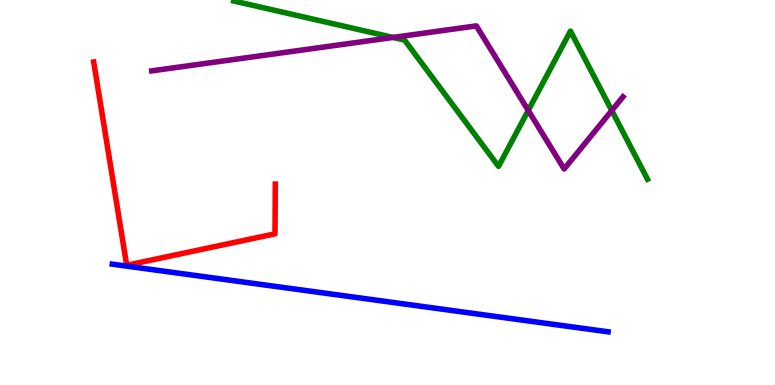[{'lines': ['blue', 'red'], 'intersections': []}, {'lines': ['green', 'red'], 'intersections': []}, {'lines': ['purple', 'red'], 'intersections': []}, {'lines': ['blue', 'green'], 'intersections': []}, {'lines': ['blue', 'purple'], 'intersections': []}, {'lines': ['green', 'purple'], 'intersections': [{'x': 5.07, 'y': 9.03}, {'x': 6.82, 'y': 7.13}, {'x': 7.89, 'y': 7.13}]}]